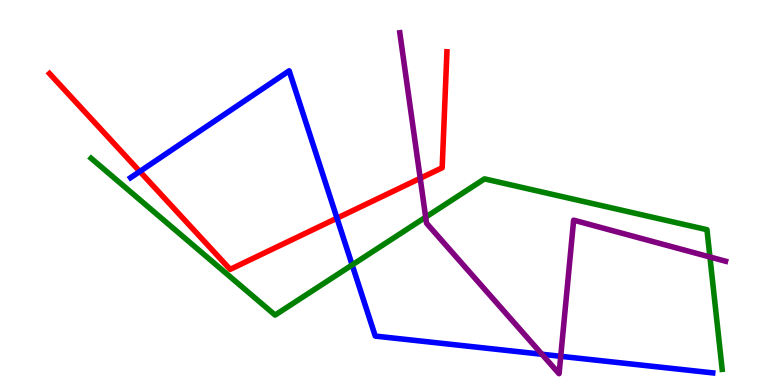[{'lines': ['blue', 'red'], 'intersections': [{'x': 1.8, 'y': 5.55}, {'x': 4.35, 'y': 4.33}]}, {'lines': ['green', 'red'], 'intersections': []}, {'lines': ['purple', 'red'], 'intersections': [{'x': 5.42, 'y': 5.37}]}, {'lines': ['blue', 'green'], 'intersections': [{'x': 4.54, 'y': 3.12}]}, {'lines': ['blue', 'purple'], 'intersections': [{'x': 6.99, 'y': 0.798}, {'x': 7.24, 'y': 0.745}]}, {'lines': ['green', 'purple'], 'intersections': [{'x': 5.49, 'y': 4.36}, {'x': 9.16, 'y': 3.32}]}]